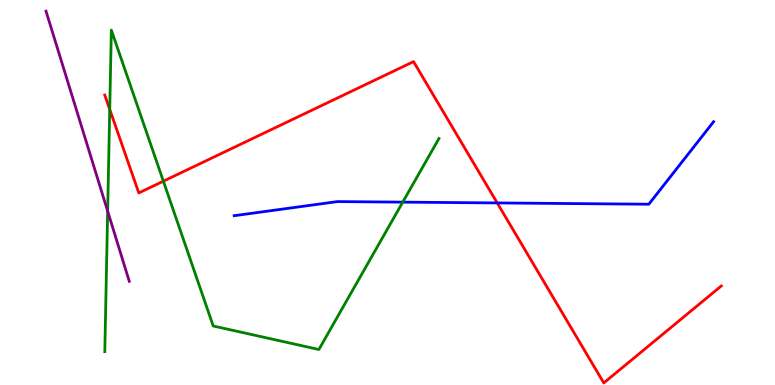[{'lines': ['blue', 'red'], 'intersections': [{'x': 6.42, 'y': 4.73}]}, {'lines': ['green', 'red'], 'intersections': [{'x': 1.42, 'y': 7.16}, {'x': 2.11, 'y': 5.29}]}, {'lines': ['purple', 'red'], 'intersections': []}, {'lines': ['blue', 'green'], 'intersections': [{'x': 5.2, 'y': 4.75}]}, {'lines': ['blue', 'purple'], 'intersections': []}, {'lines': ['green', 'purple'], 'intersections': [{'x': 1.39, 'y': 4.51}]}]